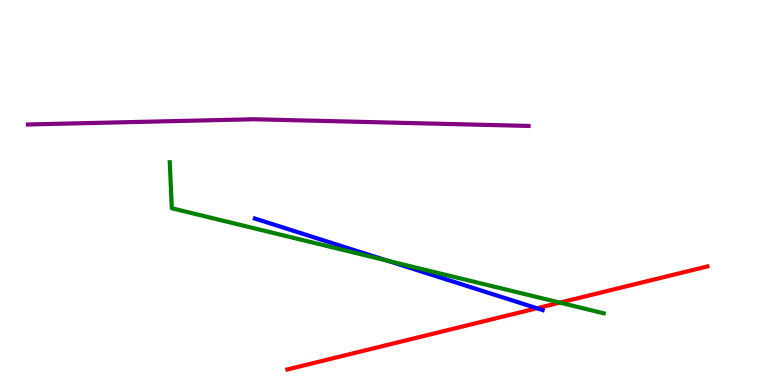[{'lines': ['blue', 'red'], 'intersections': [{'x': 6.93, 'y': 1.99}]}, {'lines': ['green', 'red'], 'intersections': [{'x': 7.22, 'y': 2.14}]}, {'lines': ['purple', 'red'], 'intersections': []}, {'lines': ['blue', 'green'], 'intersections': [{'x': 5.0, 'y': 3.23}]}, {'lines': ['blue', 'purple'], 'intersections': []}, {'lines': ['green', 'purple'], 'intersections': []}]